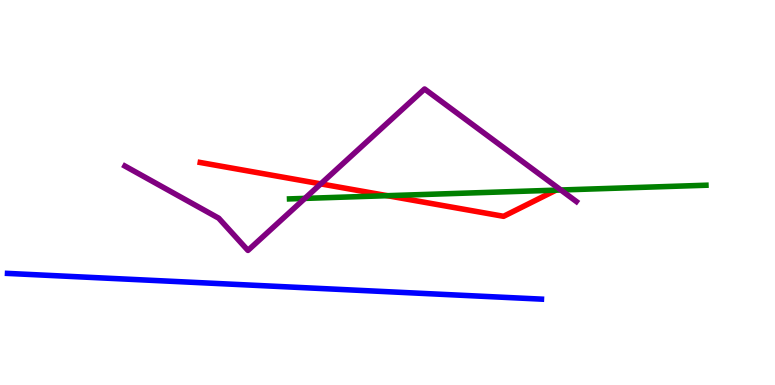[{'lines': ['blue', 'red'], 'intersections': []}, {'lines': ['green', 'red'], 'intersections': [{'x': 5.0, 'y': 4.92}]}, {'lines': ['purple', 'red'], 'intersections': [{'x': 4.14, 'y': 5.22}]}, {'lines': ['blue', 'green'], 'intersections': []}, {'lines': ['blue', 'purple'], 'intersections': []}, {'lines': ['green', 'purple'], 'intersections': [{'x': 3.93, 'y': 4.85}, {'x': 7.24, 'y': 5.06}]}]